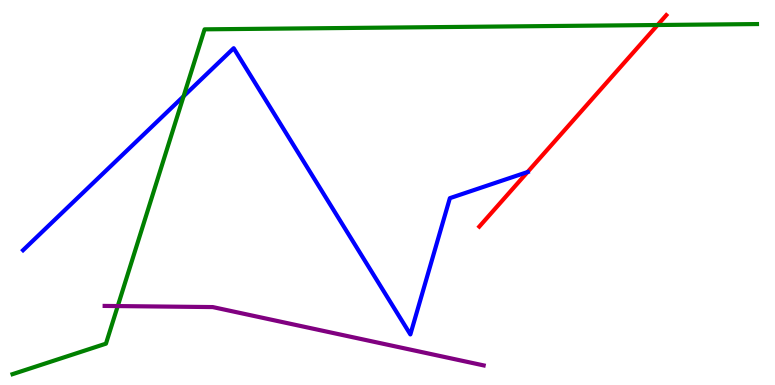[{'lines': ['blue', 'red'], 'intersections': [{'x': 6.81, 'y': 5.53}]}, {'lines': ['green', 'red'], 'intersections': [{'x': 8.48, 'y': 9.35}]}, {'lines': ['purple', 'red'], 'intersections': []}, {'lines': ['blue', 'green'], 'intersections': [{'x': 2.37, 'y': 7.5}]}, {'lines': ['blue', 'purple'], 'intersections': []}, {'lines': ['green', 'purple'], 'intersections': [{'x': 1.52, 'y': 2.05}]}]